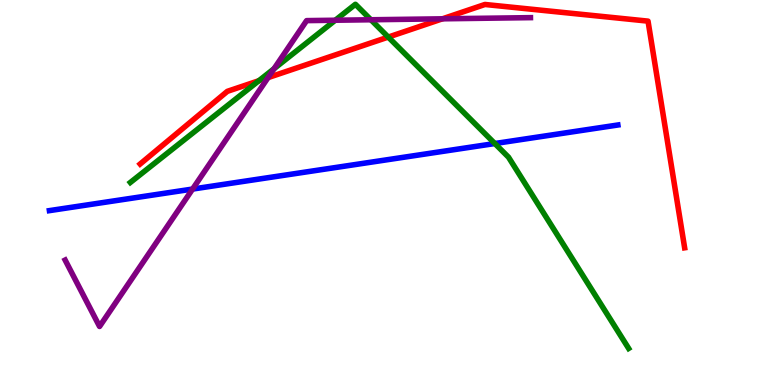[{'lines': ['blue', 'red'], 'intersections': []}, {'lines': ['green', 'red'], 'intersections': [{'x': 3.34, 'y': 7.9}, {'x': 5.01, 'y': 9.04}]}, {'lines': ['purple', 'red'], 'intersections': [{'x': 3.46, 'y': 7.98}, {'x': 5.71, 'y': 9.51}]}, {'lines': ['blue', 'green'], 'intersections': [{'x': 6.38, 'y': 6.27}]}, {'lines': ['blue', 'purple'], 'intersections': [{'x': 2.48, 'y': 5.09}]}, {'lines': ['green', 'purple'], 'intersections': [{'x': 3.54, 'y': 8.22}, {'x': 4.33, 'y': 9.47}, {'x': 4.79, 'y': 9.49}]}]